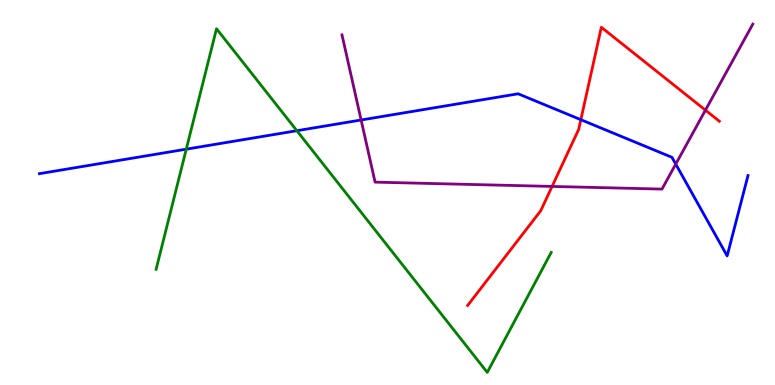[{'lines': ['blue', 'red'], 'intersections': [{'x': 7.49, 'y': 6.89}]}, {'lines': ['green', 'red'], 'intersections': []}, {'lines': ['purple', 'red'], 'intersections': [{'x': 7.12, 'y': 5.16}, {'x': 9.1, 'y': 7.14}]}, {'lines': ['blue', 'green'], 'intersections': [{'x': 2.4, 'y': 6.13}, {'x': 3.83, 'y': 6.6}]}, {'lines': ['blue', 'purple'], 'intersections': [{'x': 4.66, 'y': 6.88}, {'x': 8.72, 'y': 5.74}]}, {'lines': ['green', 'purple'], 'intersections': []}]